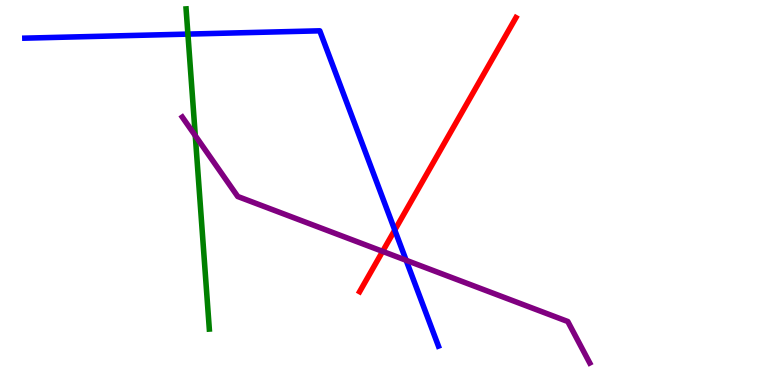[{'lines': ['blue', 'red'], 'intersections': [{'x': 5.09, 'y': 4.02}]}, {'lines': ['green', 'red'], 'intersections': []}, {'lines': ['purple', 'red'], 'intersections': [{'x': 4.94, 'y': 3.47}]}, {'lines': ['blue', 'green'], 'intersections': [{'x': 2.42, 'y': 9.11}]}, {'lines': ['blue', 'purple'], 'intersections': [{'x': 5.24, 'y': 3.24}]}, {'lines': ['green', 'purple'], 'intersections': [{'x': 2.52, 'y': 6.48}]}]